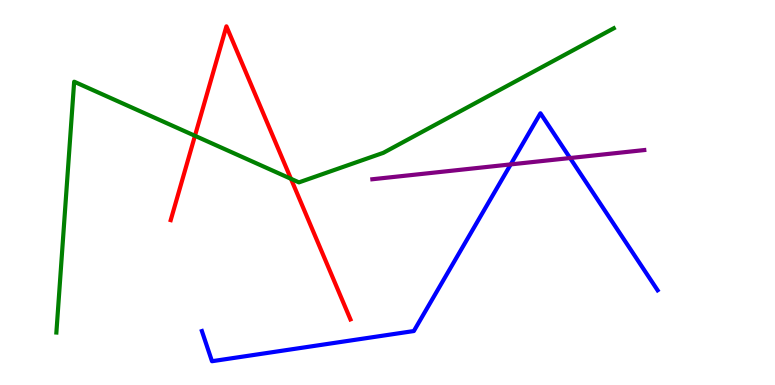[{'lines': ['blue', 'red'], 'intersections': []}, {'lines': ['green', 'red'], 'intersections': [{'x': 2.52, 'y': 6.47}, {'x': 3.75, 'y': 5.36}]}, {'lines': ['purple', 'red'], 'intersections': []}, {'lines': ['blue', 'green'], 'intersections': []}, {'lines': ['blue', 'purple'], 'intersections': [{'x': 6.59, 'y': 5.73}, {'x': 7.36, 'y': 5.9}]}, {'lines': ['green', 'purple'], 'intersections': []}]